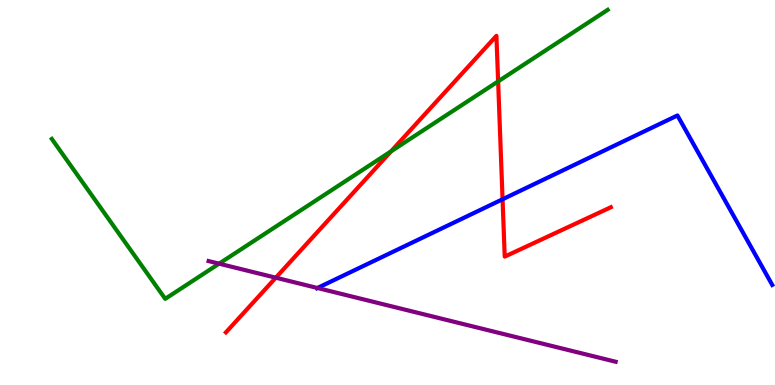[{'lines': ['blue', 'red'], 'intersections': [{'x': 6.48, 'y': 4.82}]}, {'lines': ['green', 'red'], 'intersections': [{'x': 5.05, 'y': 6.07}, {'x': 6.43, 'y': 7.89}]}, {'lines': ['purple', 'red'], 'intersections': [{'x': 3.56, 'y': 2.79}]}, {'lines': ['blue', 'green'], 'intersections': []}, {'lines': ['blue', 'purple'], 'intersections': [{'x': 4.1, 'y': 2.52}]}, {'lines': ['green', 'purple'], 'intersections': [{'x': 2.83, 'y': 3.15}]}]